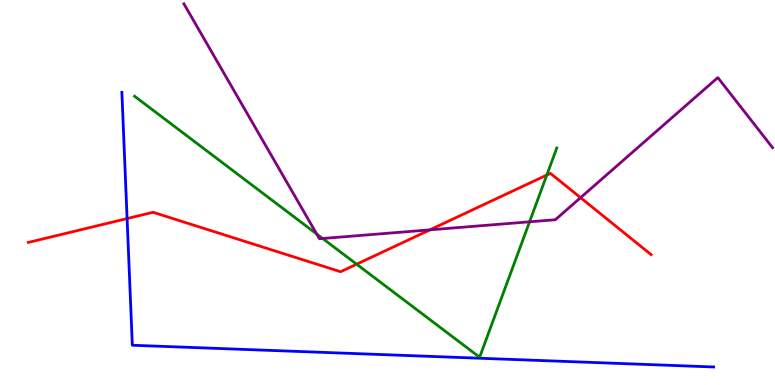[{'lines': ['blue', 'red'], 'intersections': [{'x': 1.64, 'y': 4.32}]}, {'lines': ['green', 'red'], 'intersections': [{'x': 4.6, 'y': 3.14}, {'x': 7.06, 'y': 5.45}]}, {'lines': ['purple', 'red'], 'intersections': [{'x': 5.55, 'y': 4.03}, {'x': 7.49, 'y': 4.87}]}, {'lines': ['blue', 'green'], 'intersections': []}, {'lines': ['blue', 'purple'], 'intersections': []}, {'lines': ['green', 'purple'], 'intersections': [{'x': 4.09, 'y': 3.92}, {'x': 4.16, 'y': 3.81}, {'x': 6.83, 'y': 4.24}]}]